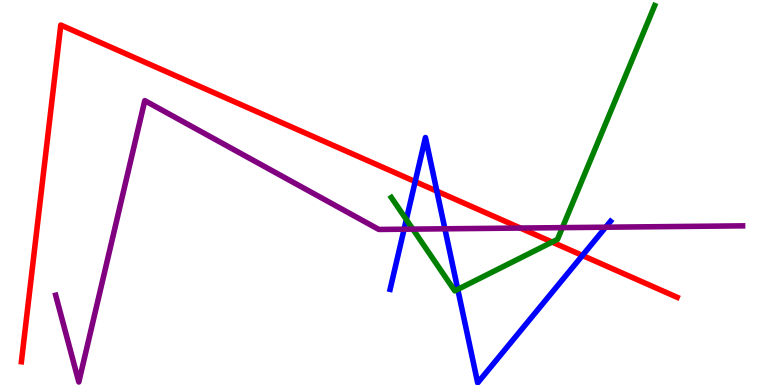[{'lines': ['blue', 'red'], 'intersections': [{'x': 5.36, 'y': 5.28}, {'x': 5.64, 'y': 5.03}, {'x': 7.52, 'y': 3.36}]}, {'lines': ['green', 'red'], 'intersections': [{'x': 7.12, 'y': 3.71}]}, {'lines': ['purple', 'red'], 'intersections': [{'x': 6.71, 'y': 4.08}]}, {'lines': ['blue', 'green'], 'intersections': [{'x': 5.24, 'y': 4.3}, {'x': 5.91, 'y': 2.48}]}, {'lines': ['blue', 'purple'], 'intersections': [{'x': 5.21, 'y': 4.05}, {'x': 5.74, 'y': 4.06}, {'x': 7.82, 'y': 4.1}]}, {'lines': ['green', 'purple'], 'intersections': [{'x': 5.33, 'y': 4.05}, {'x': 7.26, 'y': 4.09}]}]